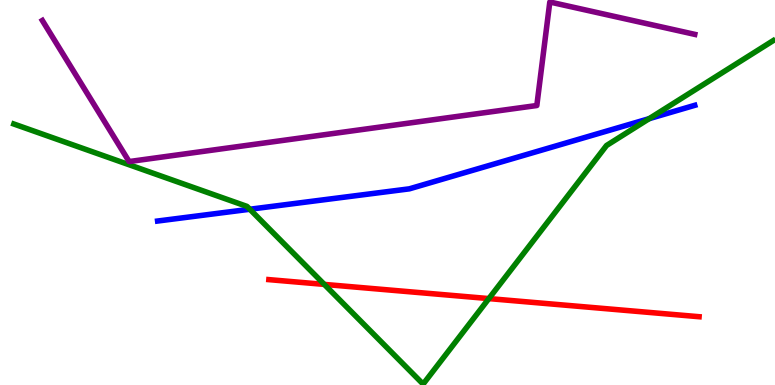[{'lines': ['blue', 'red'], 'intersections': []}, {'lines': ['green', 'red'], 'intersections': [{'x': 4.18, 'y': 2.61}, {'x': 6.31, 'y': 2.24}]}, {'lines': ['purple', 'red'], 'intersections': []}, {'lines': ['blue', 'green'], 'intersections': [{'x': 3.22, 'y': 4.57}, {'x': 8.38, 'y': 6.92}]}, {'lines': ['blue', 'purple'], 'intersections': []}, {'lines': ['green', 'purple'], 'intersections': []}]